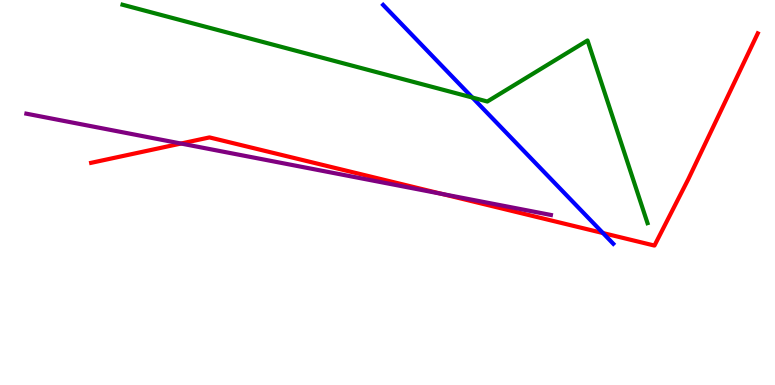[{'lines': ['blue', 'red'], 'intersections': [{'x': 7.78, 'y': 3.95}]}, {'lines': ['green', 'red'], 'intersections': []}, {'lines': ['purple', 'red'], 'intersections': [{'x': 2.34, 'y': 6.27}, {'x': 5.7, 'y': 4.96}]}, {'lines': ['blue', 'green'], 'intersections': [{'x': 6.1, 'y': 7.47}]}, {'lines': ['blue', 'purple'], 'intersections': []}, {'lines': ['green', 'purple'], 'intersections': []}]